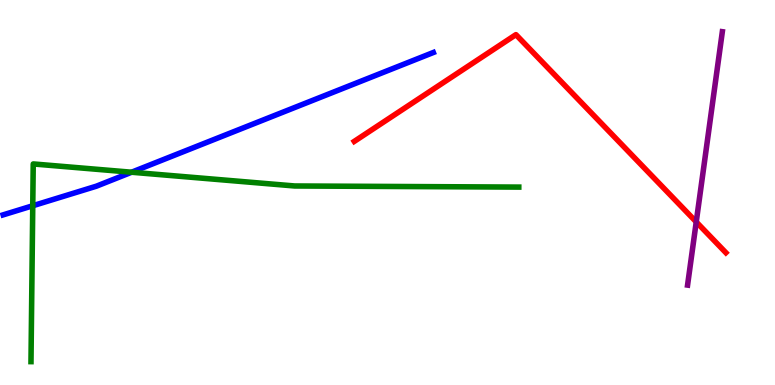[{'lines': ['blue', 'red'], 'intersections': []}, {'lines': ['green', 'red'], 'intersections': []}, {'lines': ['purple', 'red'], 'intersections': [{'x': 8.98, 'y': 4.24}]}, {'lines': ['blue', 'green'], 'intersections': [{'x': 0.423, 'y': 4.66}, {'x': 1.7, 'y': 5.53}]}, {'lines': ['blue', 'purple'], 'intersections': []}, {'lines': ['green', 'purple'], 'intersections': []}]